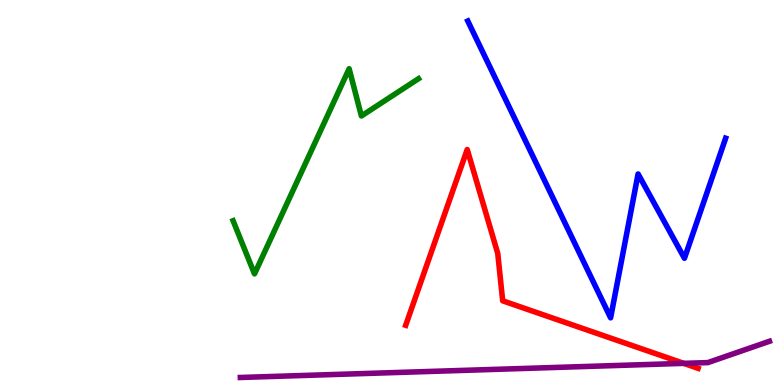[{'lines': ['blue', 'red'], 'intersections': []}, {'lines': ['green', 'red'], 'intersections': []}, {'lines': ['purple', 'red'], 'intersections': [{'x': 8.82, 'y': 0.562}]}, {'lines': ['blue', 'green'], 'intersections': []}, {'lines': ['blue', 'purple'], 'intersections': []}, {'lines': ['green', 'purple'], 'intersections': []}]